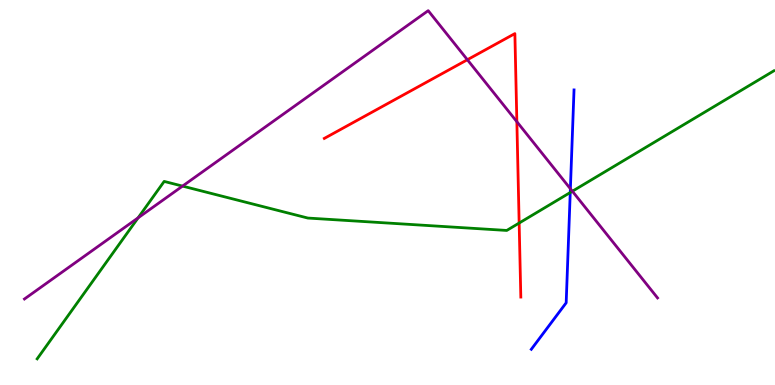[{'lines': ['blue', 'red'], 'intersections': []}, {'lines': ['green', 'red'], 'intersections': [{'x': 6.7, 'y': 4.21}]}, {'lines': ['purple', 'red'], 'intersections': [{'x': 6.03, 'y': 8.45}, {'x': 6.67, 'y': 6.84}]}, {'lines': ['blue', 'green'], 'intersections': [{'x': 7.36, 'y': 5.0}]}, {'lines': ['blue', 'purple'], 'intersections': [{'x': 7.36, 'y': 5.1}]}, {'lines': ['green', 'purple'], 'intersections': [{'x': 1.78, 'y': 4.34}, {'x': 2.36, 'y': 5.17}, {'x': 7.39, 'y': 5.03}]}]